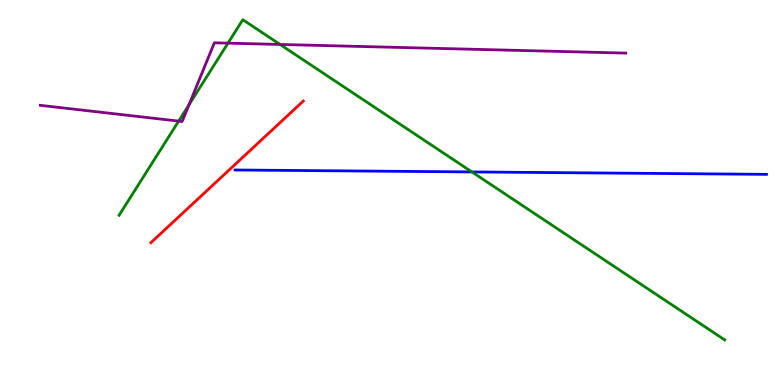[{'lines': ['blue', 'red'], 'intersections': []}, {'lines': ['green', 'red'], 'intersections': []}, {'lines': ['purple', 'red'], 'intersections': []}, {'lines': ['blue', 'green'], 'intersections': [{'x': 6.09, 'y': 5.53}]}, {'lines': ['blue', 'purple'], 'intersections': []}, {'lines': ['green', 'purple'], 'intersections': [{'x': 2.31, 'y': 6.85}, {'x': 2.44, 'y': 7.28}, {'x': 2.94, 'y': 8.88}, {'x': 3.61, 'y': 8.85}]}]